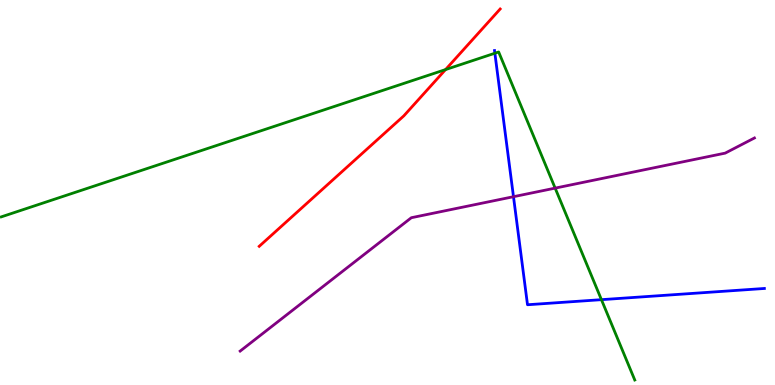[{'lines': ['blue', 'red'], 'intersections': []}, {'lines': ['green', 'red'], 'intersections': [{'x': 5.75, 'y': 8.19}]}, {'lines': ['purple', 'red'], 'intersections': []}, {'lines': ['blue', 'green'], 'intersections': [{'x': 6.39, 'y': 8.62}, {'x': 7.76, 'y': 2.22}]}, {'lines': ['blue', 'purple'], 'intersections': [{'x': 6.63, 'y': 4.89}]}, {'lines': ['green', 'purple'], 'intersections': [{'x': 7.16, 'y': 5.11}]}]